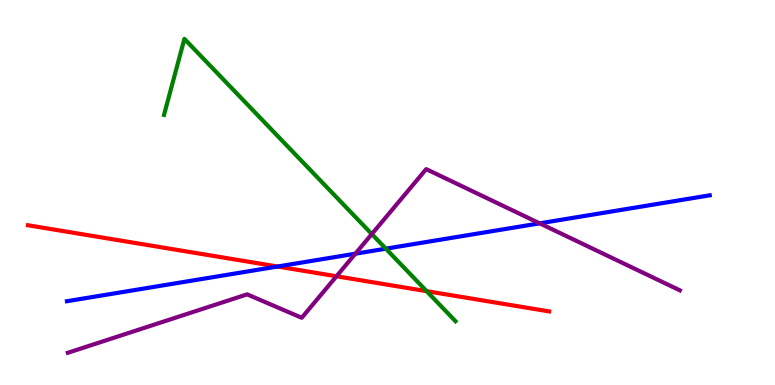[{'lines': ['blue', 'red'], 'intersections': [{'x': 3.58, 'y': 3.08}]}, {'lines': ['green', 'red'], 'intersections': [{'x': 5.51, 'y': 2.44}]}, {'lines': ['purple', 'red'], 'intersections': [{'x': 4.34, 'y': 2.82}]}, {'lines': ['blue', 'green'], 'intersections': [{'x': 4.98, 'y': 3.54}]}, {'lines': ['blue', 'purple'], 'intersections': [{'x': 4.59, 'y': 3.41}, {'x': 6.96, 'y': 4.2}]}, {'lines': ['green', 'purple'], 'intersections': [{'x': 4.8, 'y': 3.92}]}]